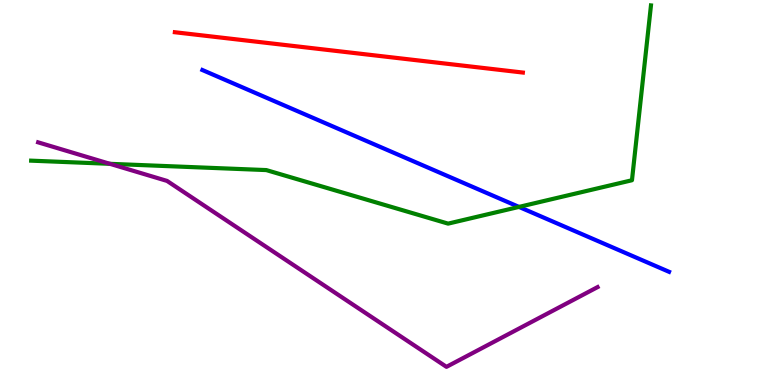[{'lines': ['blue', 'red'], 'intersections': []}, {'lines': ['green', 'red'], 'intersections': []}, {'lines': ['purple', 'red'], 'intersections': []}, {'lines': ['blue', 'green'], 'intersections': [{'x': 6.7, 'y': 4.63}]}, {'lines': ['blue', 'purple'], 'intersections': []}, {'lines': ['green', 'purple'], 'intersections': [{'x': 1.42, 'y': 5.75}]}]